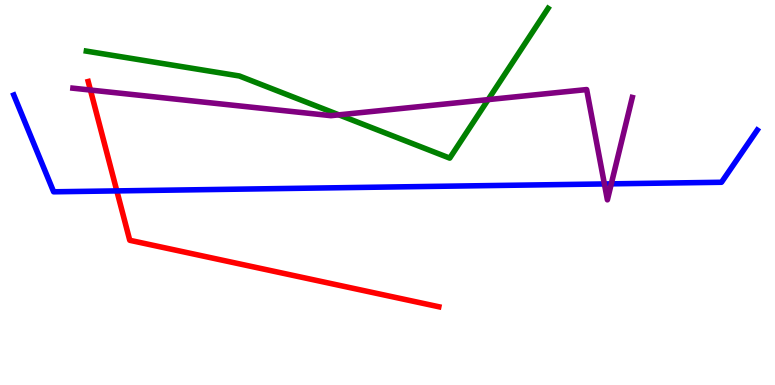[{'lines': ['blue', 'red'], 'intersections': [{'x': 1.51, 'y': 5.04}]}, {'lines': ['green', 'red'], 'intersections': []}, {'lines': ['purple', 'red'], 'intersections': [{'x': 1.17, 'y': 7.66}]}, {'lines': ['blue', 'green'], 'intersections': []}, {'lines': ['blue', 'purple'], 'intersections': [{'x': 7.8, 'y': 5.22}, {'x': 7.89, 'y': 5.22}]}, {'lines': ['green', 'purple'], 'intersections': [{'x': 4.37, 'y': 7.02}, {'x': 6.3, 'y': 7.41}]}]